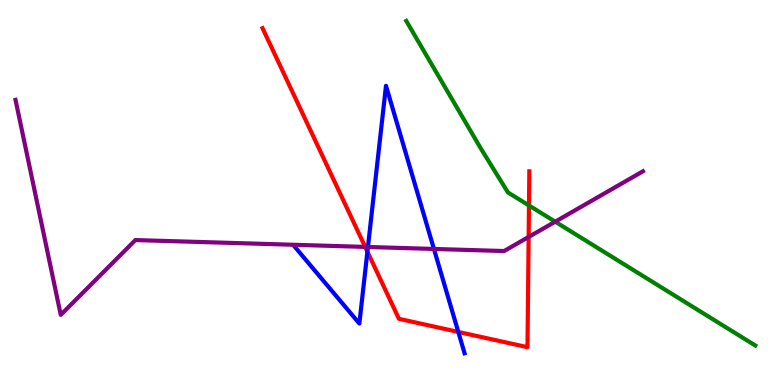[{'lines': ['blue', 'red'], 'intersections': [{'x': 4.74, 'y': 3.46}, {'x': 5.91, 'y': 1.38}]}, {'lines': ['green', 'red'], 'intersections': [{'x': 6.83, 'y': 4.66}]}, {'lines': ['purple', 'red'], 'intersections': [{'x': 4.71, 'y': 3.59}, {'x': 6.82, 'y': 3.85}]}, {'lines': ['blue', 'green'], 'intersections': []}, {'lines': ['blue', 'purple'], 'intersections': [{'x': 4.75, 'y': 3.58}, {'x': 5.6, 'y': 3.53}]}, {'lines': ['green', 'purple'], 'intersections': [{'x': 7.16, 'y': 4.24}]}]